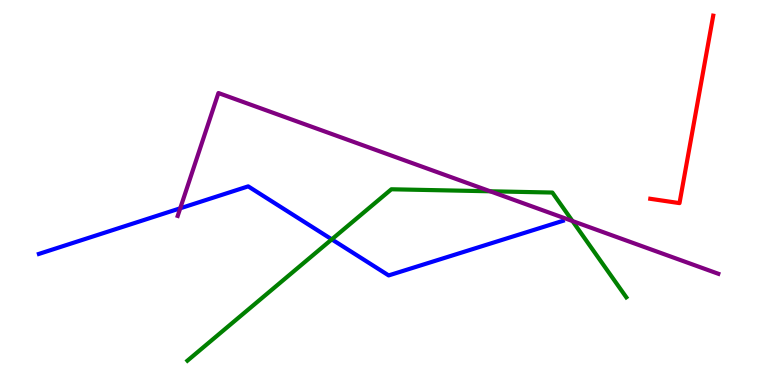[{'lines': ['blue', 'red'], 'intersections': []}, {'lines': ['green', 'red'], 'intersections': []}, {'lines': ['purple', 'red'], 'intersections': []}, {'lines': ['blue', 'green'], 'intersections': [{'x': 4.28, 'y': 3.78}]}, {'lines': ['blue', 'purple'], 'intersections': [{'x': 2.33, 'y': 4.59}]}, {'lines': ['green', 'purple'], 'intersections': [{'x': 6.32, 'y': 5.03}, {'x': 7.39, 'y': 4.26}]}]